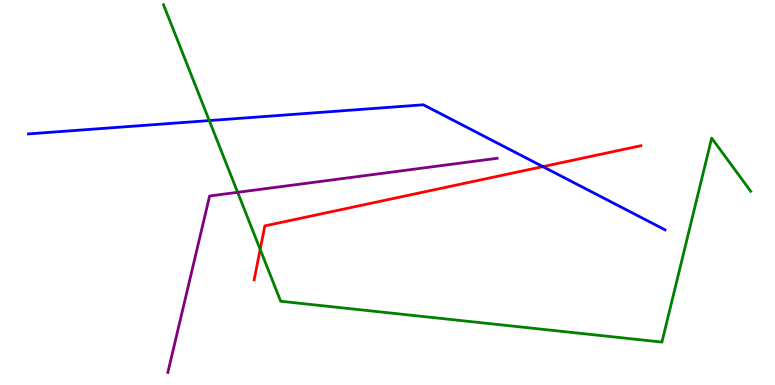[{'lines': ['blue', 'red'], 'intersections': [{'x': 7.0, 'y': 5.67}]}, {'lines': ['green', 'red'], 'intersections': [{'x': 3.36, 'y': 3.52}]}, {'lines': ['purple', 'red'], 'intersections': []}, {'lines': ['blue', 'green'], 'intersections': [{'x': 2.7, 'y': 6.87}]}, {'lines': ['blue', 'purple'], 'intersections': []}, {'lines': ['green', 'purple'], 'intersections': [{'x': 3.07, 'y': 5.0}]}]